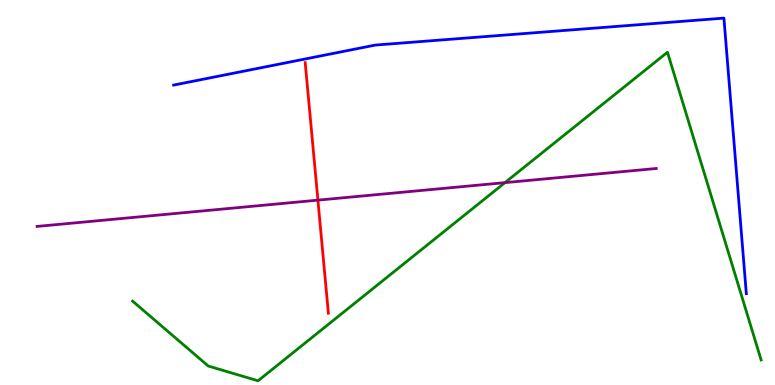[{'lines': ['blue', 'red'], 'intersections': []}, {'lines': ['green', 'red'], 'intersections': []}, {'lines': ['purple', 'red'], 'intersections': [{'x': 4.1, 'y': 4.8}]}, {'lines': ['blue', 'green'], 'intersections': []}, {'lines': ['blue', 'purple'], 'intersections': []}, {'lines': ['green', 'purple'], 'intersections': [{'x': 6.52, 'y': 5.26}]}]